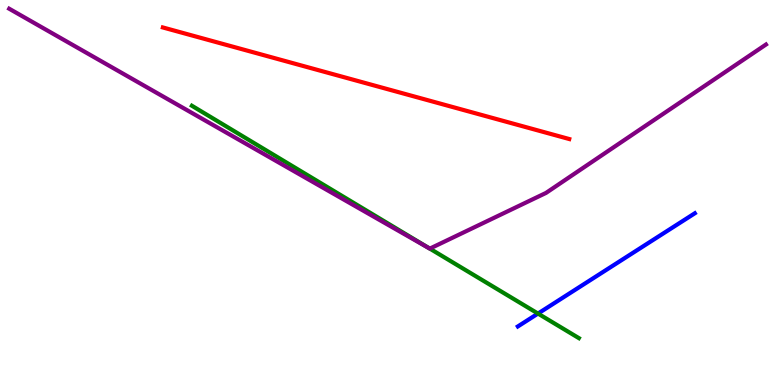[{'lines': ['blue', 'red'], 'intersections': []}, {'lines': ['green', 'red'], 'intersections': []}, {'lines': ['purple', 'red'], 'intersections': []}, {'lines': ['blue', 'green'], 'intersections': [{'x': 6.94, 'y': 1.86}]}, {'lines': ['blue', 'purple'], 'intersections': []}, {'lines': ['green', 'purple'], 'intersections': [{'x': 5.55, 'y': 3.54}]}]